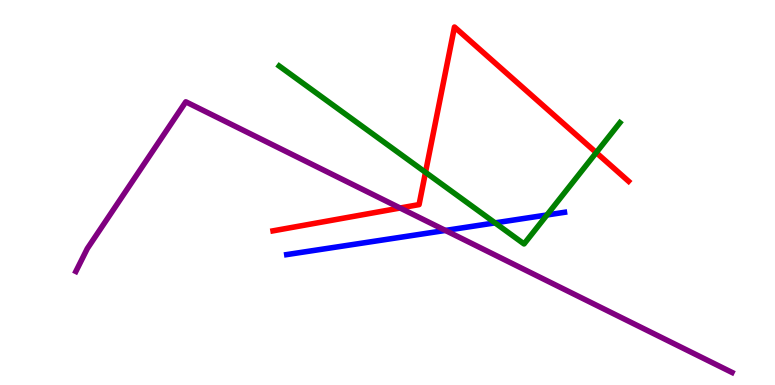[{'lines': ['blue', 'red'], 'intersections': []}, {'lines': ['green', 'red'], 'intersections': [{'x': 5.49, 'y': 5.52}, {'x': 7.69, 'y': 6.04}]}, {'lines': ['purple', 'red'], 'intersections': [{'x': 5.16, 'y': 4.6}]}, {'lines': ['blue', 'green'], 'intersections': [{'x': 6.39, 'y': 4.21}, {'x': 7.06, 'y': 4.42}]}, {'lines': ['blue', 'purple'], 'intersections': [{'x': 5.75, 'y': 4.01}]}, {'lines': ['green', 'purple'], 'intersections': []}]